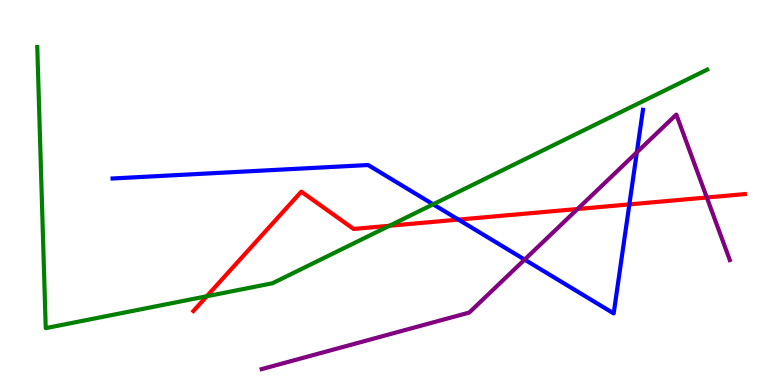[{'lines': ['blue', 'red'], 'intersections': [{'x': 5.92, 'y': 4.3}, {'x': 8.12, 'y': 4.69}]}, {'lines': ['green', 'red'], 'intersections': [{'x': 2.67, 'y': 2.3}, {'x': 5.03, 'y': 4.14}]}, {'lines': ['purple', 'red'], 'intersections': [{'x': 7.45, 'y': 4.57}, {'x': 9.12, 'y': 4.87}]}, {'lines': ['blue', 'green'], 'intersections': [{'x': 5.59, 'y': 4.69}]}, {'lines': ['blue', 'purple'], 'intersections': [{'x': 6.77, 'y': 3.26}, {'x': 8.22, 'y': 6.04}]}, {'lines': ['green', 'purple'], 'intersections': []}]